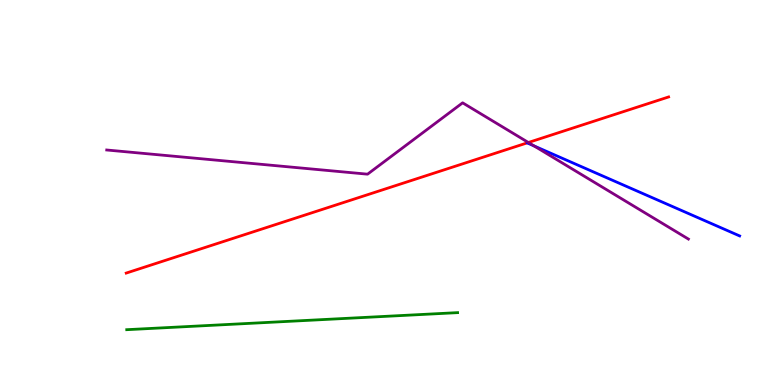[{'lines': ['blue', 'red'], 'intersections': []}, {'lines': ['green', 'red'], 'intersections': []}, {'lines': ['purple', 'red'], 'intersections': [{'x': 6.82, 'y': 6.3}]}, {'lines': ['blue', 'green'], 'intersections': []}, {'lines': ['blue', 'purple'], 'intersections': [{'x': 6.89, 'y': 6.21}]}, {'lines': ['green', 'purple'], 'intersections': []}]